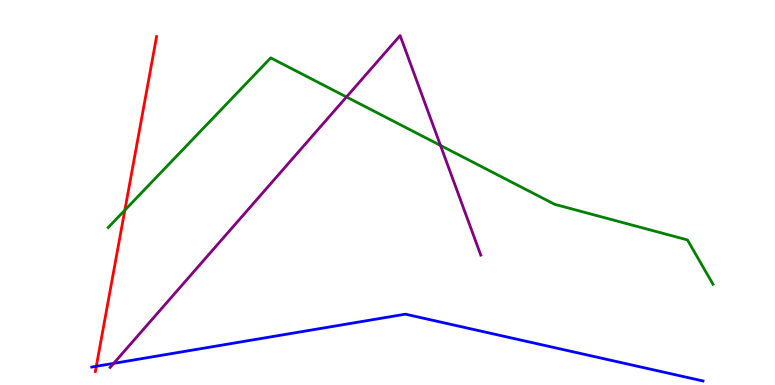[{'lines': ['blue', 'red'], 'intersections': [{'x': 1.24, 'y': 0.486}]}, {'lines': ['green', 'red'], 'intersections': [{'x': 1.61, 'y': 4.54}]}, {'lines': ['purple', 'red'], 'intersections': []}, {'lines': ['blue', 'green'], 'intersections': []}, {'lines': ['blue', 'purple'], 'intersections': [{'x': 1.47, 'y': 0.562}]}, {'lines': ['green', 'purple'], 'intersections': [{'x': 4.47, 'y': 7.48}, {'x': 5.68, 'y': 6.22}]}]